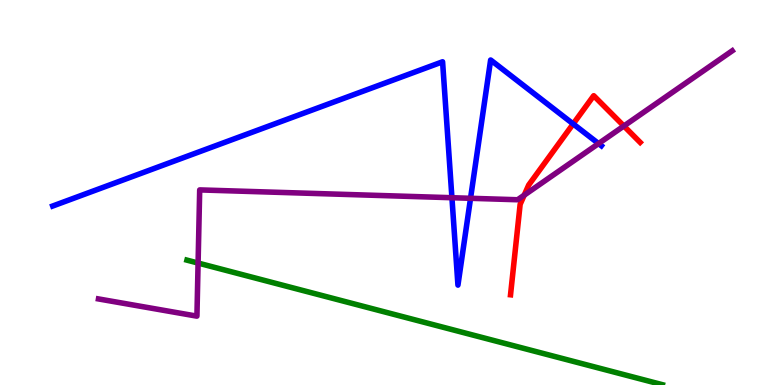[{'lines': ['blue', 'red'], 'intersections': [{'x': 7.4, 'y': 6.78}]}, {'lines': ['green', 'red'], 'intersections': []}, {'lines': ['purple', 'red'], 'intersections': [{'x': 6.76, 'y': 4.93}, {'x': 8.05, 'y': 6.73}]}, {'lines': ['blue', 'green'], 'intersections': []}, {'lines': ['blue', 'purple'], 'intersections': [{'x': 5.83, 'y': 4.86}, {'x': 6.07, 'y': 4.85}, {'x': 7.72, 'y': 6.27}]}, {'lines': ['green', 'purple'], 'intersections': [{'x': 2.56, 'y': 3.17}]}]